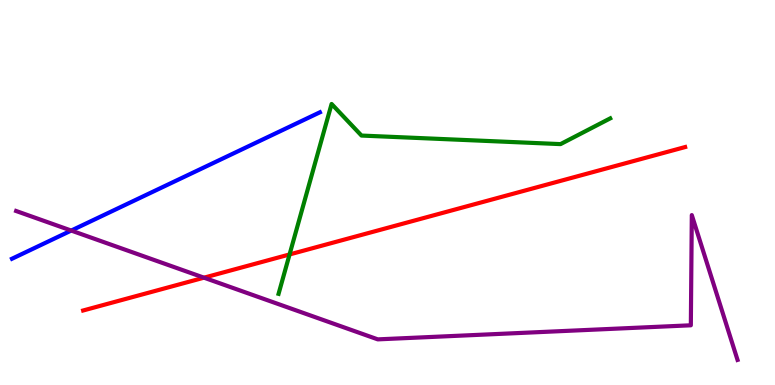[{'lines': ['blue', 'red'], 'intersections': []}, {'lines': ['green', 'red'], 'intersections': [{'x': 3.74, 'y': 3.39}]}, {'lines': ['purple', 'red'], 'intersections': [{'x': 2.63, 'y': 2.79}]}, {'lines': ['blue', 'green'], 'intersections': []}, {'lines': ['blue', 'purple'], 'intersections': [{'x': 0.919, 'y': 4.01}]}, {'lines': ['green', 'purple'], 'intersections': []}]